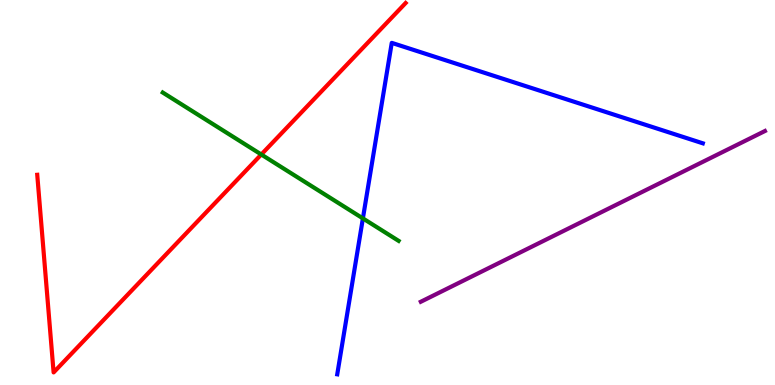[{'lines': ['blue', 'red'], 'intersections': []}, {'lines': ['green', 'red'], 'intersections': [{'x': 3.37, 'y': 5.99}]}, {'lines': ['purple', 'red'], 'intersections': []}, {'lines': ['blue', 'green'], 'intersections': [{'x': 4.68, 'y': 4.33}]}, {'lines': ['blue', 'purple'], 'intersections': []}, {'lines': ['green', 'purple'], 'intersections': []}]